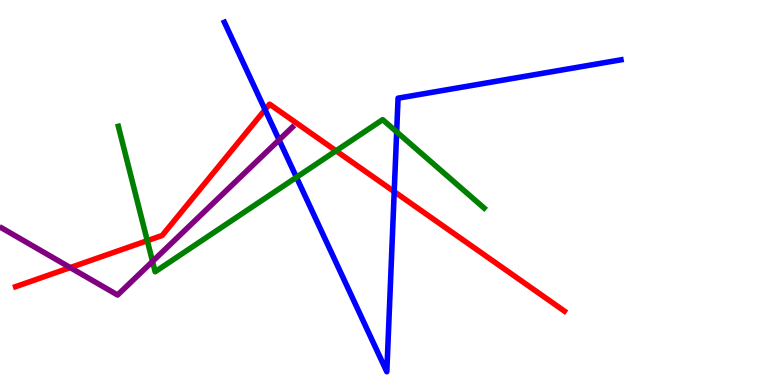[{'lines': ['blue', 'red'], 'intersections': [{'x': 3.42, 'y': 7.15}, {'x': 5.09, 'y': 5.02}]}, {'lines': ['green', 'red'], 'intersections': [{'x': 1.9, 'y': 3.75}, {'x': 4.34, 'y': 6.08}]}, {'lines': ['purple', 'red'], 'intersections': [{'x': 0.906, 'y': 3.05}]}, {'lines': ['blue', 'green'], 'intersections': [{'x': 3.83, 'y': 5.4}, {'x': 5.12, 'y': 6.57}]}, {'lines': ['blue', 'purple'], 'intersections': [{'x': 3.6, 'y': 6.37}]}, {'lines': ['green', 'purple'], 'intersections': [{'x': 1.97, 'y': 3.21}]}]